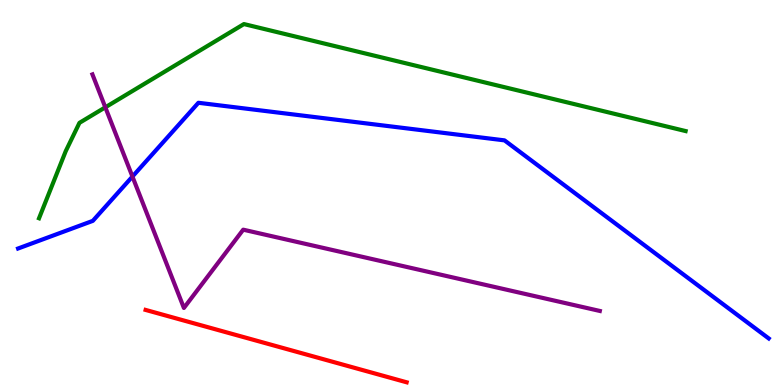[{'lines': ['blue', 'red'], 'intersections': []}, {'lines': ['green', 'red'], 'intersections': []}, {'lines': ['purple', 'red'], 'intersections': []}, {'lines': ['blue', 'green'], 'intersections': []}, {'lines': ['blue', 'purple'], 'intersections': [{'x': 1.71, 'y': 5.41}]}, {'lines': ['green', 'purple'], 'intersections': [{'x': 1.36, 'y': 7.21}]}]